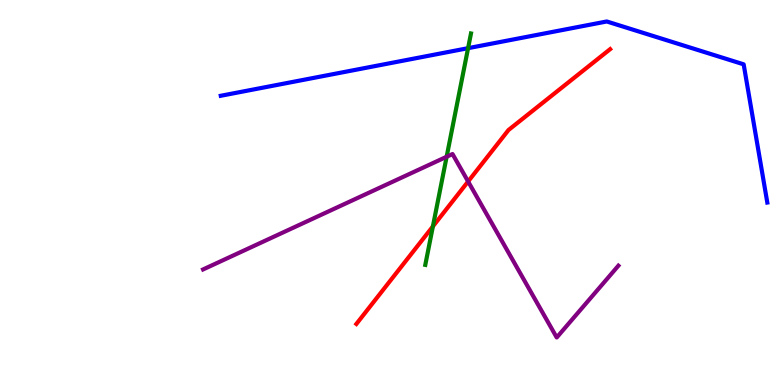[{'lines': ['blue', 'red'], 'intersections': []}, {'lines': ['green', 'red'], 'intersections': [{'x': 5.59, 'y': 4.12}]}, {'lines': ['purple', 'red'], 'intersections': [{'x': 6.04, 'y': 5.29}]}, {'lines': ['blue', 'green'], 'intersections': [{'x': 6.04, 'y': 8.75}]}, {'lines': ['blue', 'purple'], 'intersections': []}, {'lines': ['green', 'purple'], 'intersections': [{'x': 5.76, 'y': 5.93}]}]